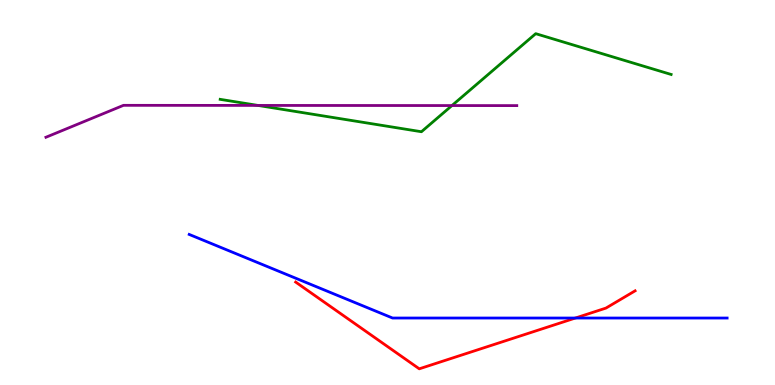[{'lines': ['blue', 'red'], 'intersections': [{'x': 7.42, 'y': 1.74}]}, {'lines': ['green', 'red'], 'intersections': []}, {'lines': ['purple', 'red'], 'intersections': []}, {'lines': ['blue', 'green'], 'intersections': []}, {'lines': ['blue', 'purple'], 'intersections': []}, {'lines': ['green', 'purple'], 'intersections': [{'x': 3.33, 'y': 7.26}, {'x': 5.83, 'y': 7.26}]}]